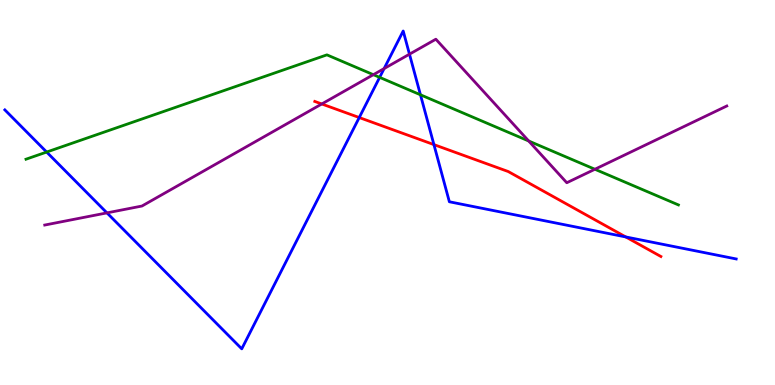[{'lines': ['blue', 'red'], 'intersections': [{'x': 4.64, 'y': 6.95}, {'x': 5.6, 'y': 6.24}, {'x': 8.07, 'y': 3.85}]}, {'lines': ['green', 'red'], 'intersections': []}, {'lines': ['purple', 'red'], 'intersections': [{'x': 4.15, 'y': 7.3}]}, {'lines': ['blue', 'green'], 'intersections': [{'x': 0.602, 'y': 6.05}, {'x': 4.9, 'y': 7.99}, {'x': 5.43, 'y': 7.54}]}, {'lines': ['blue', 'purple'], 'intersections': [{'x': 1.38, 'y': 4.47}, {'x': 4.96, 'y': 8.22}, {'x': 5.28, 'y': 8.59}]}, {'lines': ['green', 'purple'], 'intersections': [{'x': 4.82, 'y': 8.06}, {'x': 6.82, 'y': 6.34}, {'x': 7.68, 'y': 5.6}]}]